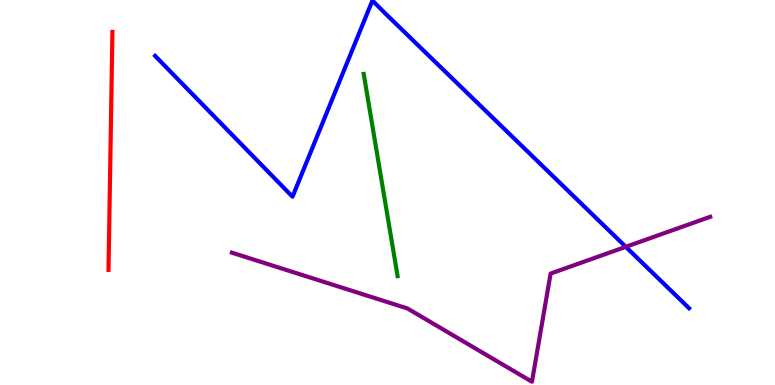[{'lines': ['blue', 'red'], 'intersections': []}, {'lines': ['green', 'red'], 'intersections': []}, {'lines': ['purple', 'red'], 'intersections': []}, {'lines': ['blue', 'green'], 'intersections': []}, {'lines': ['blue', 'purple'], 'intersections': [{'x': 8.07, 'y': 3.59}]}, {'lines': ['green', 'purple'], 'intersections': []}]